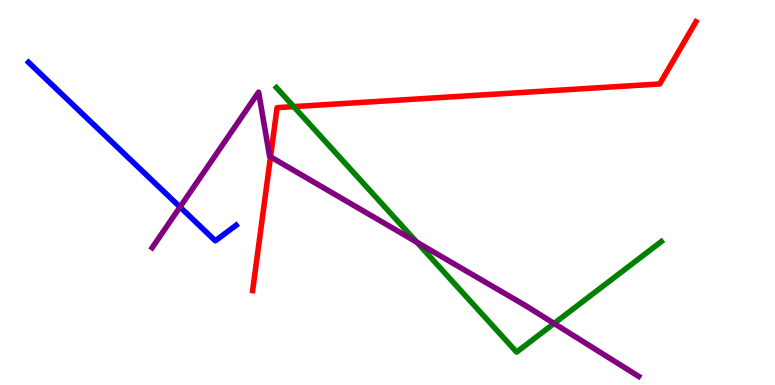[{'lines': ['blue', 'red'], 'intersections': []}, {'lines': ['green', 'red'], 'intersections': [{'x': 3.79, 'y': 7.23}]}, {'lines': ['purple', 'red'], 'intersections': [{'x': 3.49, 'y': 5.93}]}, {'lines': ['blue', 'green'], 'intersections': []}, {'lines': ['blue', 'purple'], 'intersections': [{'x': 2.32, 'y': 4.62}]}, {'lines': ['green', 'purple'], 'intersections': [{'x': 5.38, 'y': 3.71}, {'x': 7.15, 'y': 1.6}]}]